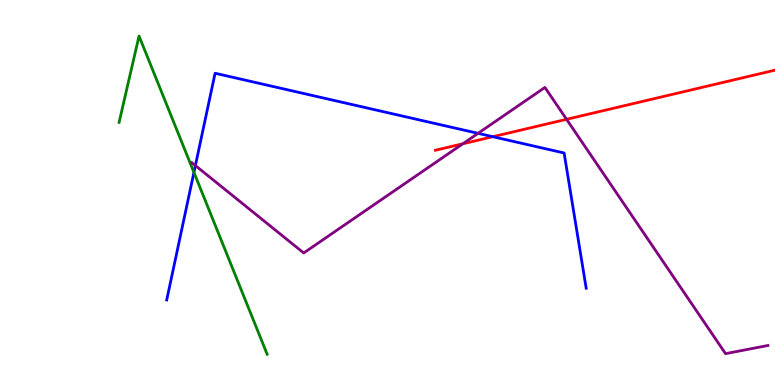[{'lines': ['blue', 'red'], 'intersections': [{'x': 6.36, 'y': 6.45}]}, {'lines': ['green', 'red'], 'intersections': []}, {'lines': ['purple', 'red'], 'intersections': [{'x': 5.97, 'y': 6.27}, {'x': 7.31, 'y': 6.9}]}, {'lines': ['blue', 'green'], 'intersections': [{'x': 2.5, 'y': 5.52}]}, {'lines': ['blue', 'purple'], 'intersections': [{'x': 2.52, 'y': 5.7}, {'x': 6.17, 'y': 6.54}]}, {'lines': ['green', 'purple'], 'intersections': []}]